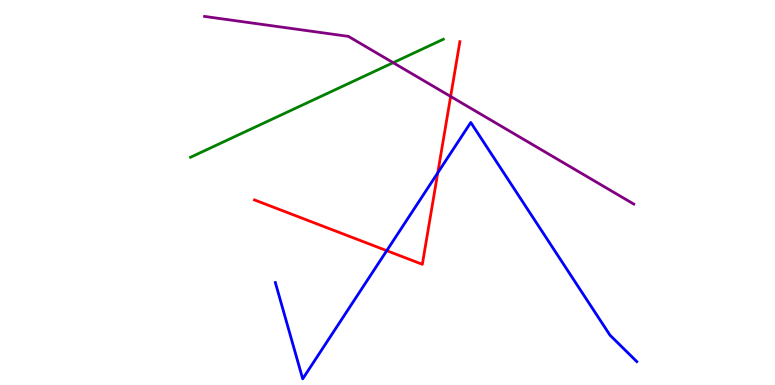[{'lines': ['blue', 'red'], 'intersections': [{'x': 4.99, 'y': 3.49}, {'x': 5.65, 'y': 5.51}]}, {'lines': ['green', 'red'], 'intersections': []}, {'lines': ['purple', 'red'], 'intersections': [{'x': 5.81, 'y': 7.49}]}, {'lines': ['blue', 'green'], 'intersections': []}, {'lines': ['blue', 'purple'], 'intersections': []}, {'lines': ['green', 'purple'], 'intersections': [{'x': 5.07, 'y': 8.37}]}]